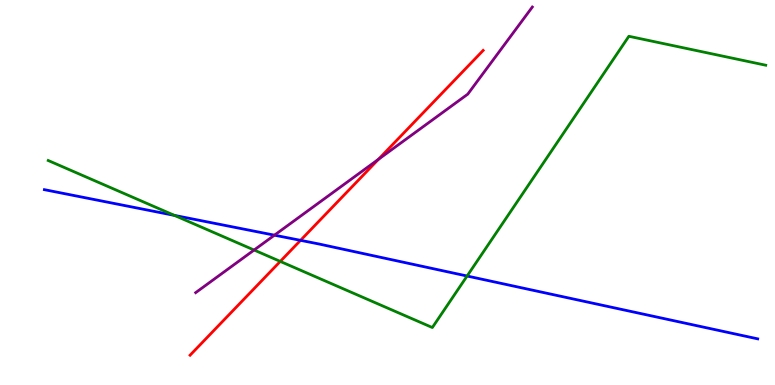[{'lines': ['blue', 'red'], 'intersections': [{'x': 3.88, 'y': 3.76}]}, {'lines': ['green', 'red'], 'intersections': [{'x': 3.62, 'y': 3.21}]}, {'lines': ['purple', 'red'], 'intersections': [{'x': 4.88, 'y': 5.86}]}, {'lines': ['blue', 'green'], 'intersections': [{'x': 2.25, 'y': 4.41}, {'x': 6.03, 'y': 2.83}]}, {'lines': ['blue', 'purple'], 'intersections': [{'x': 3.54, 'y': 3.89}]}, {'lines': ['green', 'purple'], 'intersections': [{'x': 3.28, 'y': 3.51}]}]